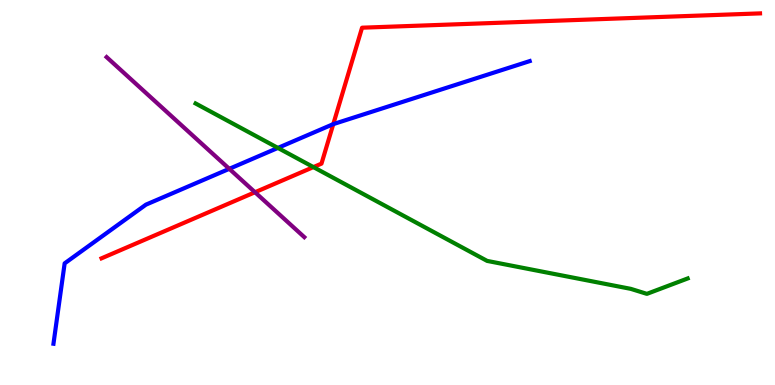[{'lines': ['blue', 'red'], 'intersections': [{'x': 4.3, 'y': 6.78}]}, {'lines': ['green', 'red'], 'intersections': [{'x': 4.04, 'y': 5.66}]}, {'lines': ['purple', 'red'], 'intersections': [{'x': 3.29, 'y': 5.01}]}, {'lines': ['blue', 'green'], 'intersections': [{'x': 3.59, 'y': 6.16}]}, {'lines': ['blue', 'purple'], 'intersections': [{'x': 2.96, 'y': 5.61}]}, {'lines': ['green', 'purple'], 'intersections': []}]